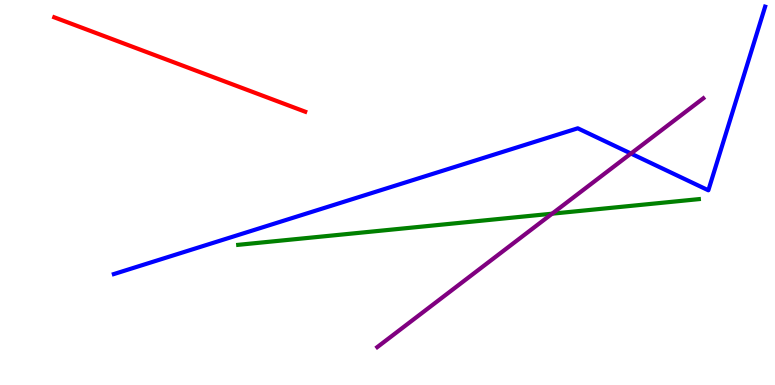[{'lines': ['blue', 'red'], 'intersections': []}, {'lines': ['green', 'red'], 'intersections': []}, {'lines': ['purple', 'red'], 'intersections': []}, {'lines': ['blue', 'green'], 'intersections': []}, {'lines': ['blue', 'purple'], 'intersections': [{'x': 8.14, 'y': 6.01}]}, {'lines': ['green', 'purple'], 'intersections': [{'x': 7.12, 'y': 4.45}]}]